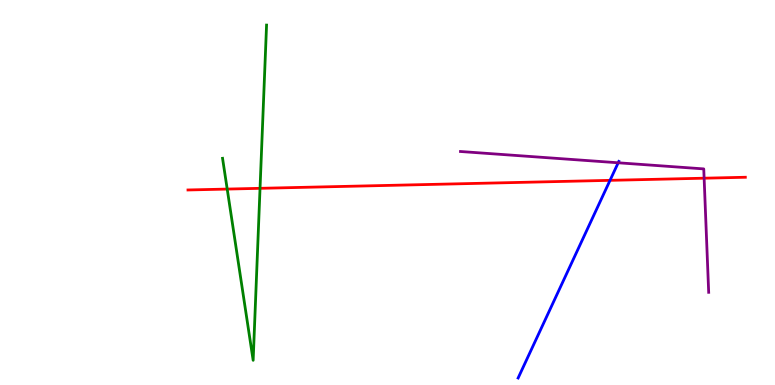[{'lines': ['blue', 'red'], 'intersections': [{'x': 7.87, 'y': 5.32}]}, {'lines': ['green', 'red'], 'intersections': [{'x': 2.93, 'y': 5.09}, {'x': 3.36, 'y': 5.11}]}, {'lines': ['purple', 'red'], 'intersections': [{'x': 9.09, 'y': 5.37}]}, {'lines': ['blue', 'green'], 'intersections': []}, {'lines': ['blue', 'purple'], 'intersections': [{'x': 7.98, 'y': 5.77}]}, {'lines': ['green', 'purple'], 'intersections': []}]